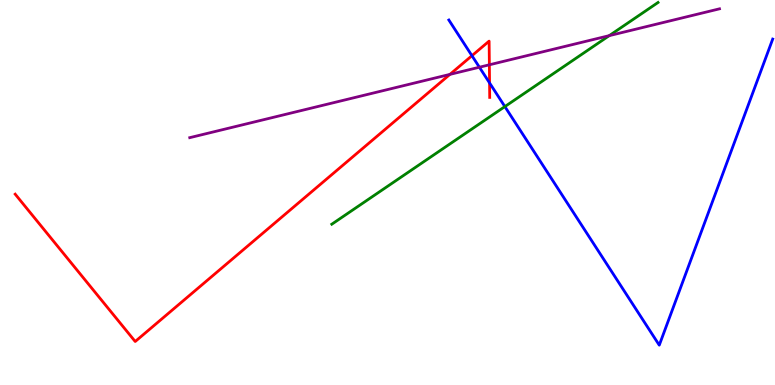[{'lines': ['blue', 'red'], 'intersections': [{'x': 6.09, 'y': 8.55}, {'x': 6.32, 'y': 7.85}]}, {'lines': ['green', 'red'], 'intersections': []}, {'lines': ['purple', 'red'], 'intersections': [{'x': 5.81, 'y': 8.07}, {'x': 6.31, 'y': 8.32}]}, {'lines': ['blue', 'green'], 'intersections': [{'x': 6.51, 'y': 7.23}]}, {'lines': ['blue', 'purple'], 'intersections': [{'x': 6.19, 'y': 8.25}]}, {'lines': ['green', 'purple'], 'intersections': [{'x': 7.86, 'y': 9.07}]}]